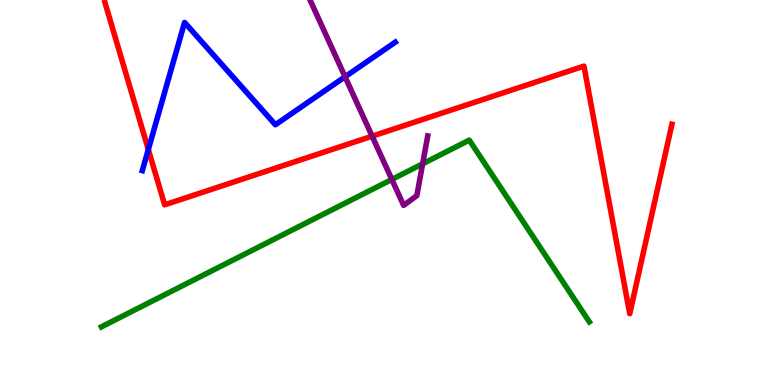[{'lines': ['blue', 'red'], 'intersections': [{'x': 1.91, 'y': 6.12}]}, {'lines': ['green', 'red'], 'intersections': []}, {'lines': ['purple', 'red'], 'intersections': [{'x': 4.8, 'y': 6.46}]}, {'lines': ['blue', 'green'], 'intersections': []}, {'lines': ['blue', 'purple'], 'intersections': [{'x': 4.45, 'y': 8.01}]}, {'lines': ['green', 'purple'], 'intersections': [{'x': 5.06, 'y': 5.34}, {'x': 5.45, 'y': 5.75}]}]